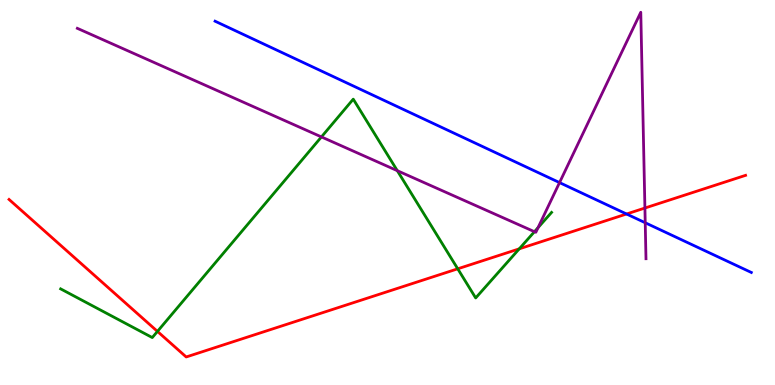[{'lines': ['blue', 'red'], 'intersections': [{'x': 8.08, 'y': 4.44}]}, {'lines': ['green', 'red'], 'intersections': [{'x': 2.03, 'y': 1.39}, {'x': 5.91, 'y': 3.02}, {'x': 6.7, 'y': 3.54}]}, {'lines': ['purple', 'red'], 'intersections': [{'x': 8.32, 'y': 4.6}]}, {'lines': ['blue', 'green'], 'intersections': []}, {'lines': ['blue', 'purple'], 'intersections': [{'x': 7.22, 'y': 5.26}, {'x': 8.33, 'y': 4.21}]}, {'lines': ['green', 'purple'], 'intersections': [{'x': 4.15, 'y': 6.44}, {'x': 5.13, 'y': 5.57}, {'x': 6.9, 'y': 3.98}, {'x': 6.94, 'y': 4.09}]}]